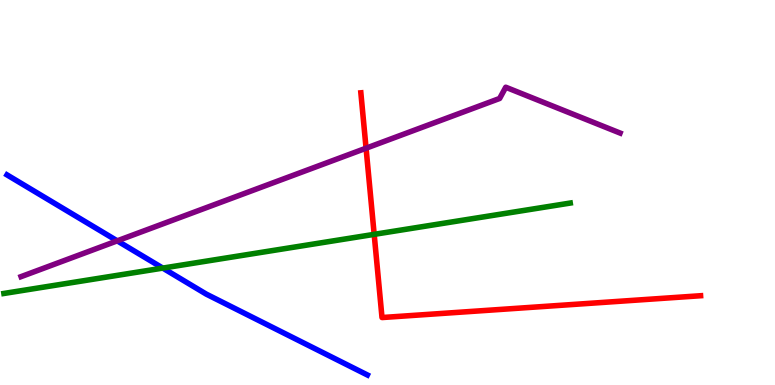[{'lines': ['blue', 'red'], 'intersections': []}, {'lines': ['green', 'red'], 'intersections': [{'x': 4.83, 'y': 3.91}]}, {'lines': ['purple', 'red'], 'intersections': [{'x': 4.72, 'y': 6.15}]}, {'lines': ['blue', 'green'], 'intersections': [{'x': 2.1, 'y': 3.04}]}, {'lines': ['blue', 'purple'], 'intersections': [{'x': 1.51, 'y': 3.74}]}, {'lines': ['green', 'purple'], 'intersections': []}]